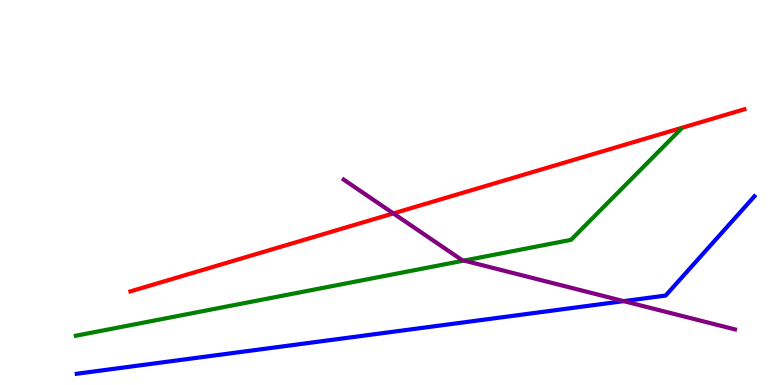[{'lines': ['blue', 'red'], 'intersections': []}, {'lines': ['green', 'red'], 'intersections': []}, {'lines': ['purple', 'red'], 'intersections': [{'x': 5.08, 'y': 4.46}]}, {'lines': ['blue', 'green'], 'intersections': []}, {'lines': ['blue', 'purple'], 'intersections': [{'x': 8.05, 'y': 2.18}]}, {'lines': ['green', 'purple'], 'intersections': [{'x': 5.99, 'y': 3.23}]}]